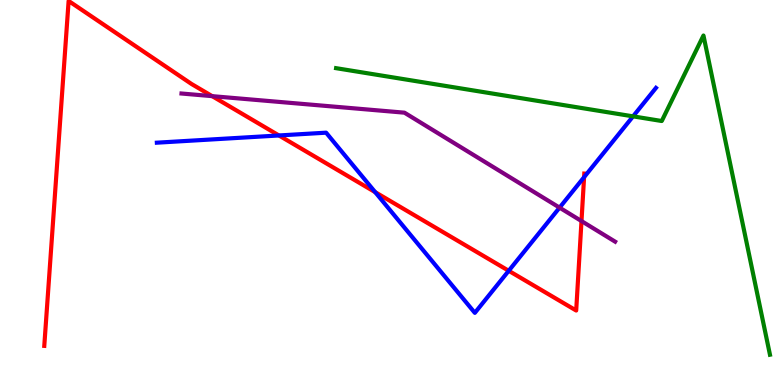[{'lines': ['blue', 'red'], 'intersections': [{'x': 3.6, 'y': 6.48}, {'x': 4.84, 'y': 5.01}, {'x': 6.56, 'y': 2.97}, {'x': 7.54, 'y': 5.4}]}, {'lines': ['green', 'red'], 'intersections': []}, {'lines': ['purple', 'red'], 'intersections': [{'x': 2.74, 'y': 7.5}, {'x': 7.5, 'y': 4.26}]}, {'lines': ['blue', 'green'], 'intersections': [{'x': 8.17, 'y': 6.98}]}, {'lines': ['blue', 'purple'], 'intersections': [{'x': 7.22, 'y': 4.61}]}, {'lines': ['green', 'purple'], 'intersections': []}]